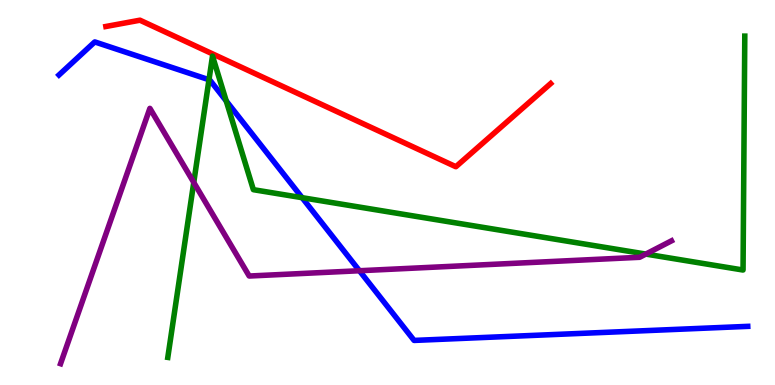[{'lines': ['blue', 'red'], 'intersections': []}, {'lines': ['green', 'red'], 'intersections': []}, {'lines': ['purple', 'red'], 'intersections': []}, {'lines': ['blue', 'green'], 'intersections': [{'x': 2.7, 'y': 7.93}, {'x': 2.92, 'y': 7.38}, {'x': 3.9, 'y': 4.87}]}, {'lines': ['blue', 'purple'], 'intersections': [{'x': 4.64, 'y': 2.97}]}, {'lines': ['green', 'purple'], 'intersections': [{'x': 2.5, 'y': 5.26}, {'x': 8.33, 'y': 3.4}]}]